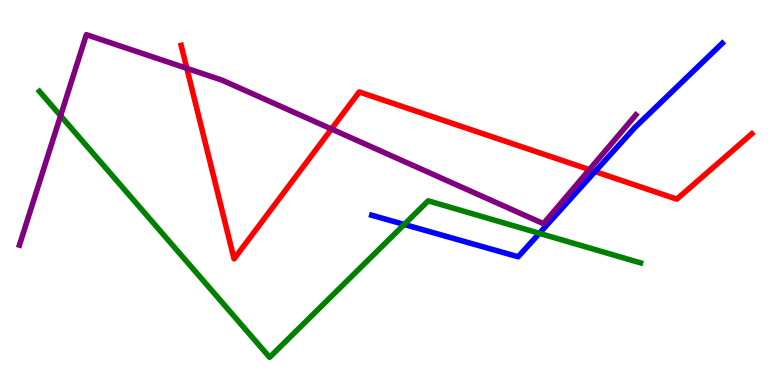[{'lines': ['blue', 'red'], 'intersections': [{'x': 7.68, 'y': 5.54}]}, {'lines': ['green', 'red'], 'intersections': []}, {'lines': ['purple', 'red'], 'intersections': [{'x': 2.41, 'y': 8.22}, {'x': 4.28, 'y': 6.65}, {'x': 7.6, 'y': 5.59}]}, {'lines': ['blue', 'green'], 'intersections': [{'x': 5.22, 'y': 4.17}, {'x': 6.96, 'y': 3.94}]}, {'lines': ['blue', 'purple'], 'intersections': []}, {'lines': ['green', 'purple'], 'intersections': [{'x': 0.782, 'y': 6.99}]}]